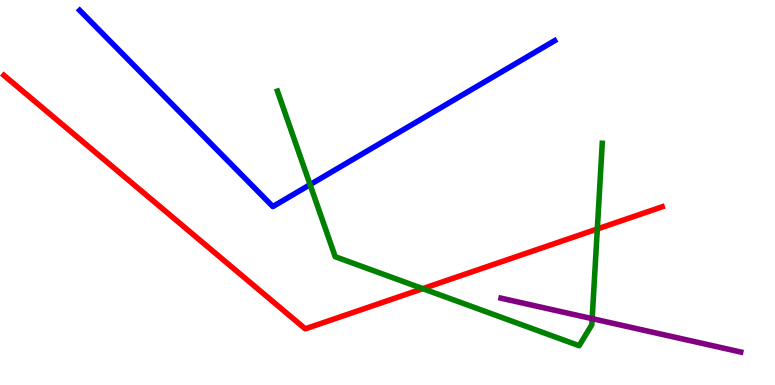[{'lines': ['blue', 'red'], 'intersections': []}, {'lines': ['green', 'red'], 'intersections': [{'x': 5.46, 'y': 2.5}, {'x': 7.71, 'y': 4.05}]}, {'lines': ['purple', 'red'], 'intersections': []}, {'lines': ['blue', 'green'], 'intersections': [{'x': 4.0, 'y': 5.2}]}, {'lines': ['blue', 'purple'], 'intersections': []}, {'lines': ['green', 'purple'], 'intersections': [{'x': 7.64, 'y': 1.72}]}]